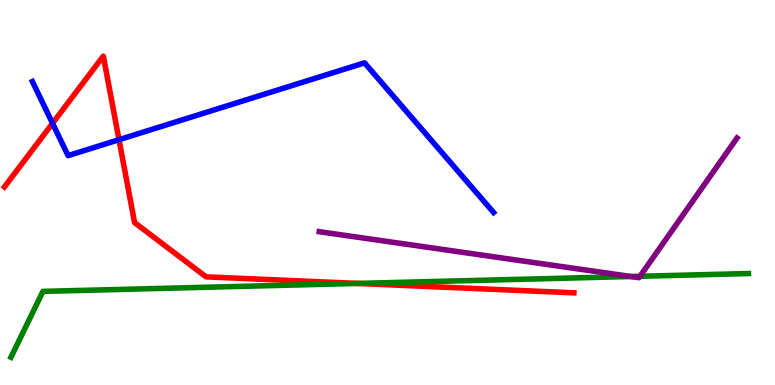[{'lines': ['blue', 'red'], 'intersections': [{'x': 0.678, 'y': 6.8}, {'x': 1.54, 'y': 6.37}]}, {'lines': ['green', 'red'], 'intersections': [{'x': 4.61, 'y': 2.64}]}, {'lines': ['purple', 'red'], 'intersections': []}, {'lines': ['blue', 'green'], 'intersections': []}, {'lines': ['blue', 'purple'], 'intersections': []}, {'lines': ['green', 'purple'], 'intersections': [{'x': 8.14, 'y': 2.82}, {'x': 8.26, 'y': 2.82}]}]